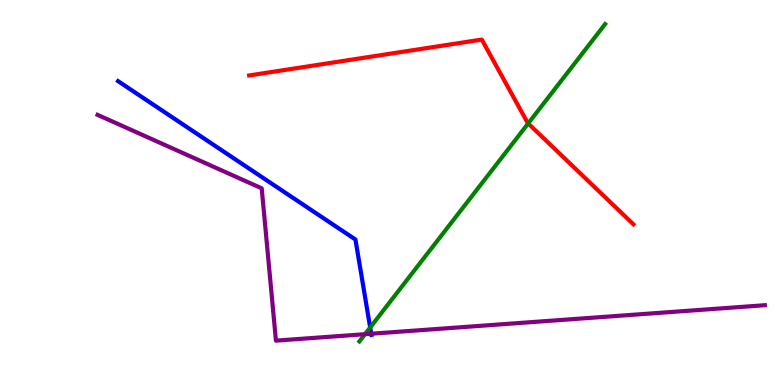[{'lines': ['blue', 'red'], 'intersections': []}, {'lines': ['green', 'red'], 'intersections': [{'x': 6.82, 'y': 6.79}]}, {'lines': ['purple', 'red'], 'intersections': []}, {'lines': ['blue', 'green'], 'intersections': [{'x': 4.78, 'y': 1.49}]}, {'lines': ['blue', 'purple'], 'intersections': [{'x': 4.79, 'y': 1.33}]}, {'lines': ['green', 'purple'], 'intersections': [{'x': 4.71, 'y': 1.32}]}]